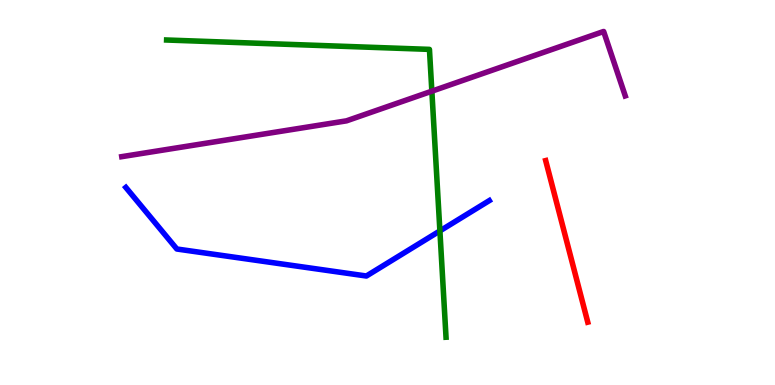[{'lines': ['blue', 'red'], 'intersections': []}, {'lines': ['green', 'red'], 'intersections': []}, {'lines': ['purple', 'red'], 'intersections': []}, {'lines': ['blue', 'green'], 'intersections': [{'x': 5.68, 'y': 4.0}]}, {'lines': ['blue', 'purple'], 'intersections': []}, {'lines': ['green', 'purple'], 'intersections': [{'x': 5.57, 'y': 7.63}]}]